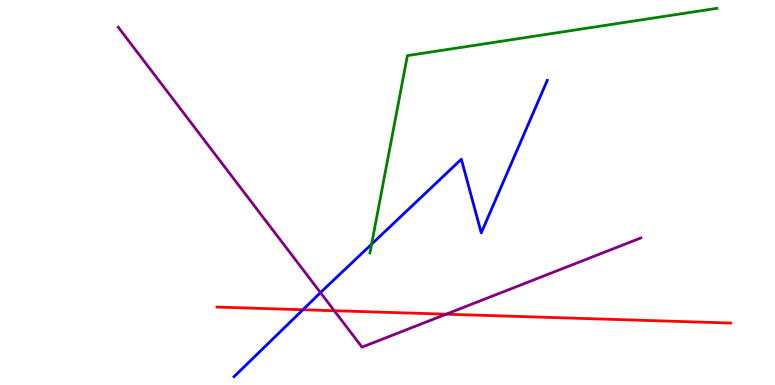[{'lines': ['blue', 'red'], 'intersections': [{'x': 3.91, 'y': 1.95}]}, {'lines': ['green', 'red'], 'intersections': []}, {'lines': ['purple', 'red'], 'intersections': [{'x': 4.31, 'y': 1.93}, {'x': 5.76, 'y': 1.84}]}, {'lines': ['blue', 'green'], 'intersections': [{'x': 4.79, 'y': 3.66}]}, {'lines': ['blue', 'purple'], 'intersections': [{'x': 4.14, 'y': 2.4}]}, {'lines': ['green', 'purple'], 'intersections': []}]